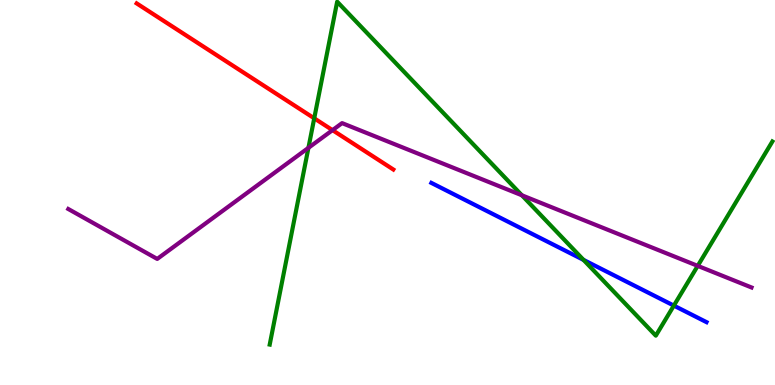[{'lines': ['blue', 'red'], 'intersections': []}, {'lines': ['green', 'red'], 'intersections': [{'x': 4.05, 'y': 6.93}]}, {'lines': ['purple', 'red'], 'intersections': [{'x': 4.29, 'y': 6.62}]}, {'lines': ['blue', 'green'], 'intersections': [{'x': 7.53, 'y': 3.25}, {'x': 8.69, 'y': 2.06}]}, {'lines': ['blue', 'purple'], 'intersections': []}, {'lines': ['green', 'purple'], 'intersections': [{'x': 3.98, 'y': 6.16}, {'x': 6.73, 'y': 4.93}, {'x': 9.0, 'y': 3.09}]}]